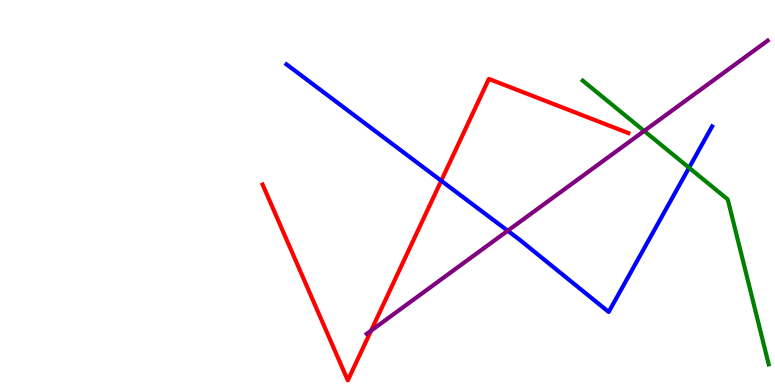[{'lines': ['blue', 'red'], 'intersections': [{'x': 5.69, 'y': 5.31}]}, {'lines': ['green', 'red'], 'intersections': []}, {'lines': ['purple', 'red'], 'intersections': [{'x': 4.79, 'y': 1.41}]}, {'lines': ['blue', 'green'], 'intersections': [{'x': 8.89, 'y': 5.64}]}, {'lines': ['blue', 'purple'], 'intersections': [{'x': 6.55, 'y': 4.01}]}, {'lines': ['green', 'purple'], 'intersections': [{'x': 8.31, 'y': 6.6}]}]